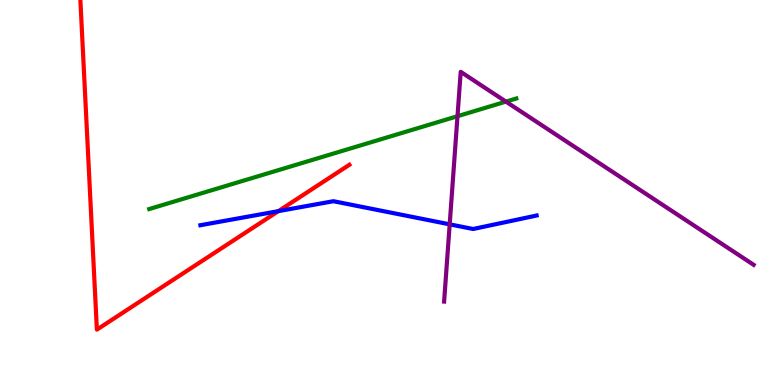[{'lines': ['blue', 'red'], 'intersections': [{'x': 3.59, 'y': 4.52}]}, {'lines': ['green', 'red'], 'intersections': []}, {'lines': ['purple', 'red'], 'intersections': []}, {'lines': ['blue', 'green'], 'intersections': []}, {'lines': ['blue', 'purple'], 'intersections': [{'x': 5.8, 'y': 4.17}]}, {'lines': ['green', 'purple'], 'intersections': [{'x': 5.9, 'y': 6.98}, {'x': 6.53, 'y': 7.36}]}]